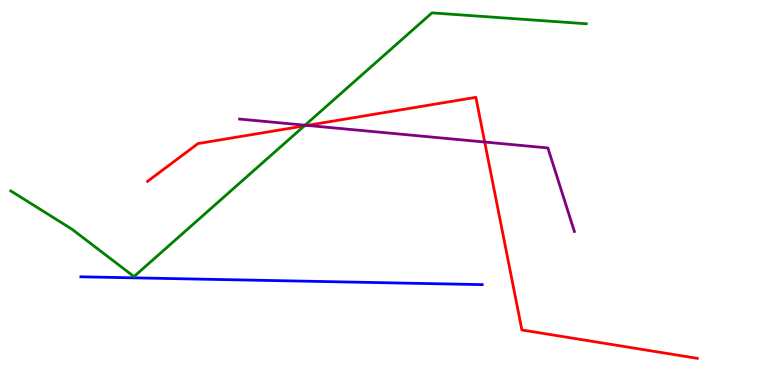[{'lines': ['blue', 'red'], 'intersections': []}, {'lines': ['green', 'red'], 'intersections': [{'x': 3.93, 'y': 6.73}]}, {'lines': ['purple', 'red'], 'intersections': [{'x': 3.96, 'y': 6.74}, {'x': 6.25, 'y': 6.31}]}, {'lines': ['blue', 'green'], 'intersections': []}, {'lines': ['blue', 'purple'], 'intersections': []}, {'lines': ['green', 'purple'], 'intersections': [{'x': 3.94, 'y': 6.75}]}]